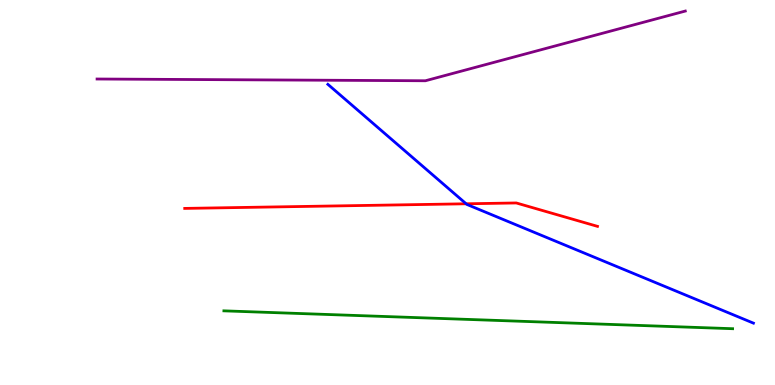[{'lines': ['blue', 'red'], 'intersections': [{'x': 6.01, 'y': 4.71}]}, {'lines': ['green', 'red'], 'intersections': []}, {'lines': ['purple', 'red'], 'intersections': []}, {'lines': ['blue', 'green'], 'intersections': []}, {'lines': ['blue', 'purple'], 'intersections': []}, {'lines': ['green', 'purple'], 'intersections': []}]